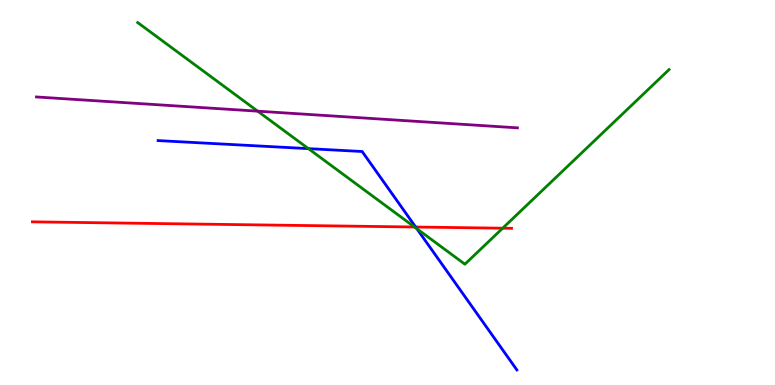[{'lines': ['blue', 'red'], 'intersections': [{'x': 5.36, 'y': 4.1}]}, {'lines': ['green', 'red'], 'intersections': [{'x': 5.35, 'y': 4.1}, {'x': 6.49, 'y': 4.07}]}, {'lines': ['purple', 'red'], 'intersections': []}, {'lines': ['blue', 'green'], 'intersections': [{'x': 3.98, 'y': 6.14}, {'x': 5.38, 'y': 4.06}]}, {'lines': ['blue', 'purple'], 'intersections': []}, {'lines': ['green', 'purple'], 'intersections': [{'x': 3.32, 'y': 7.11}]}]